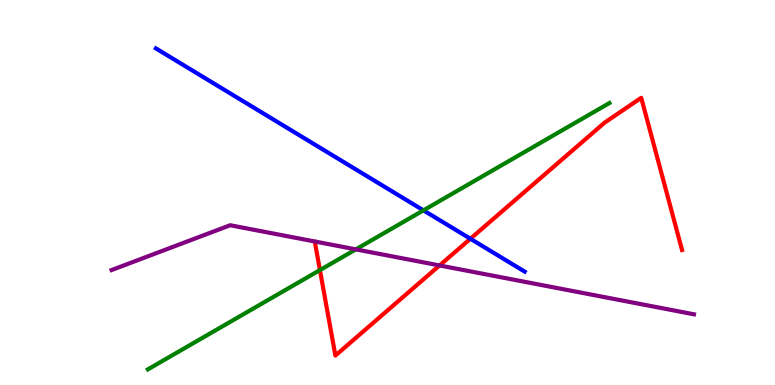[{'lines': ['blue', 'red'], 'intersections': [{'x': 6.07, 'y': 3.8}]}, {'lines': ['green', 'red'], 'intersections': [{'x': 4.13, 'y': 2.98}]}, {'lines': ['purple', 'red'], 'intersections': [{'x': 5.67, 'y': 3.11}]}, {'lines': ['blue', 'green'], 'intersections': [{'x': 5.46, 'y': 4.54}]}, {'lines': ['blue', 'purple'], 'intersections': []}, {'lines': ['green', 'purple'], 'intersections': [{'x': 4.59, 'y': 3.52}]}]